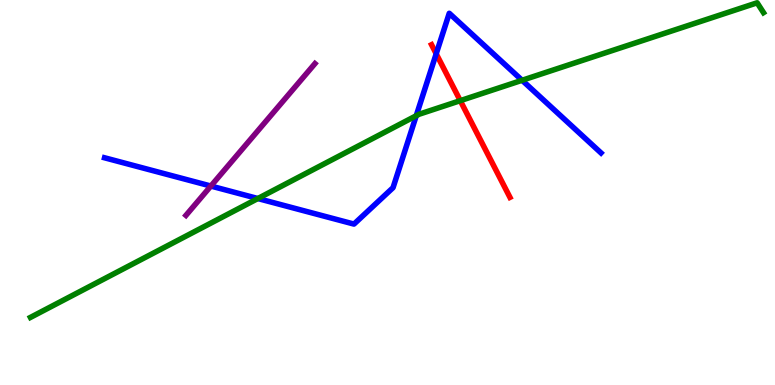[{'lines': ['blue', 'red'], 'intersections': [{'x': 5.63, 'y': 8.6}]}, {'lines': ['green', 'red'], 'intersections': [{'x': 5.94, 'y': 7.39}]}, {'lines': ['purple', 'red'], 'intersections': []}, {'lines': ['blue', 'green'], 'intersections': [{'x': 3.33, 'y': 4.84}, {'x': 5.37, 'y': 6.99}, {'x': 6.74, 'y': 7.91}]}, {'lines': ['blue', 'purple'], 'intersections': [{'x': 2.72, 'y': 5.17}]}, {'lines': ['green', 'purple'], 'intersections': []}]